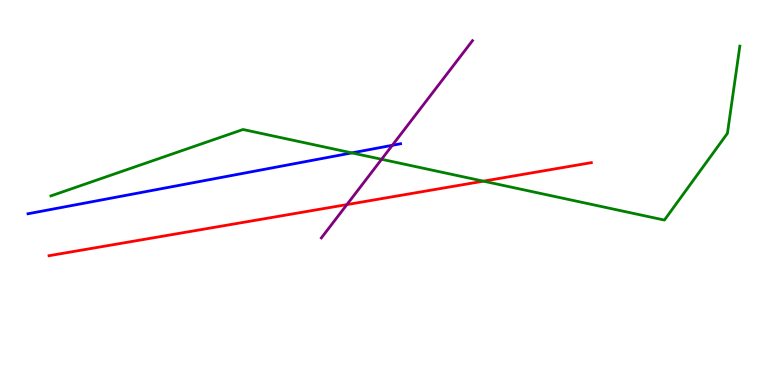[{'lines': ['blue', 'red'], 'intersections': []}, {'lines': ['green', 'red'], 'intersections': [{'x': 6.24, 'y': 5.29}]}, {'lines': ['purple', 'red'], 'intersections': [{'x': 4.48, 'y': 4.69}]}, {'lines': ['blue', 'green'], 'intersections': [{'x': 4.54, 'y': 6.03}]}, {'lines': ['blue', 'purple'], 'intersections': [{'x': 5.06, 'y': 6.23}]}, {'lines': ['green', 'purple'], 'intersections': [{'x': 4.92, 'y': 5.86}]}]